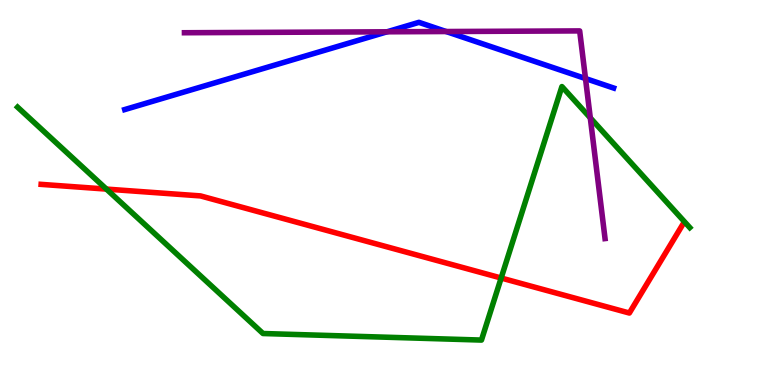[{'lines': ['blue', 'red'], 'intersections': []}, {'lines': ['green', 'red'], 'intersections': [{'x': 1.37, 'y': 5.09}, {'x': 6.47, 'y': 2.78}]}, {'lines': ['purple', 'red'], 'intersections': []}, {'lines': ['blue', 'green'], 'intersections': []}, {'lines': ['blue', 'purple'], 'intersections': [{'x': 4.99, 'y': 9.17}, {'x': 5.76, 'y': 9.18}, {'x': 7.55, 'y': 7.96}]}, {'lines': ['green', 'purple'], 'intersections': [{'x': 7.62, 'y': 6.94}]}]